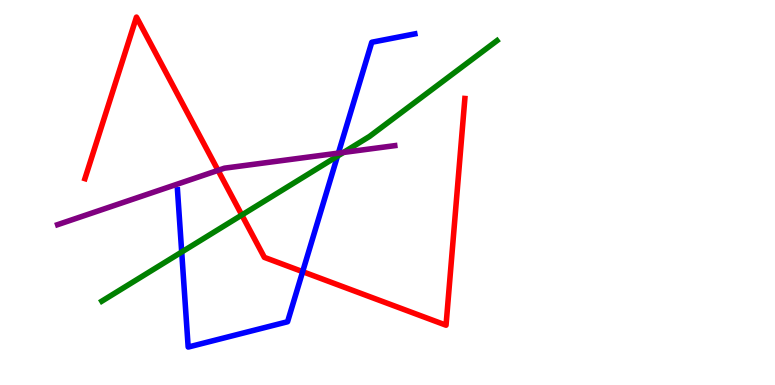[{'lines': ['blue', 'red'], 'intersections': [{'x': 3.91, 'y': 2.94}]}, {'lines': ['green', 'red'], 'intersections': [{'x': 3.12, 'y': 4.42}]}, {'lines': ['purple', 'red'], 'intersections': [{'x': 2.81, 'y': 5.58}]}, {'lines': ['blue', 'green'], 'intersections': [{'x': 2.34, 'y': 3.45}, {'x': 4.35, 'y': 5.94}]}, {'lines': ['blue', 'purple'], 'intersections': [{'x': 4.37, 'y': 6.02}]}, {'lines': ['green', 'purple'], 'intersections': [{'x': 4.43, 'y': 6.04}]}]